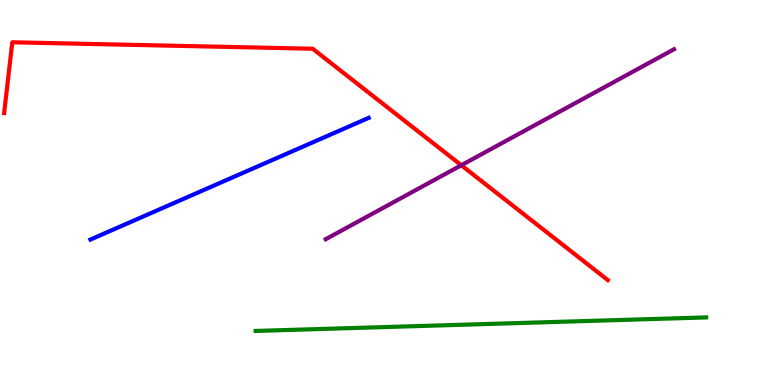[{'lines': ['blue', 'red'], 'intersections': []}, {'lines': ['green', 'red'], 'intersections': []}, {'lines': ['purple', 'red'], 'intersections': [{'x': 5.95, 'y': 5.71}]}, {'lines': ['blue', 'green'], 'intersections': []}, {'lines': ['blue', 'purple'], 'intersections': []}, {'lines': ['green', 'purple'], 'intersections': []}]